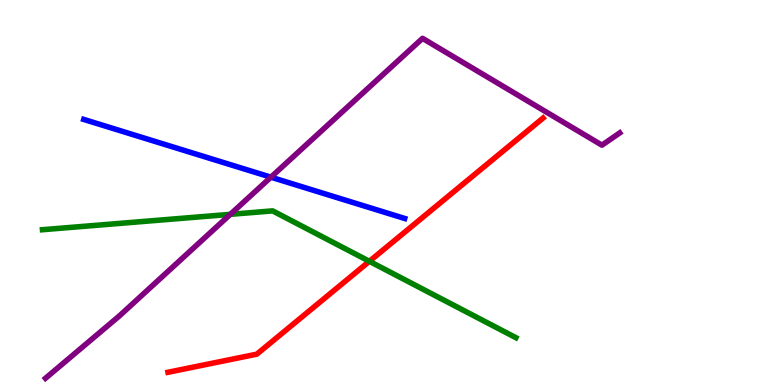[{'lines': ['blue', 'red'], 'intersections': []}, {'lines': ['green', 'red'], 'intersections': [{'x': 4.77, 'y': 3.21}]}, {'lines': ['purple', 'red'], 'intersections': []}, {'lines': ['blue', 'green'], 'intersections': []}, {'lines': ['blue', 'purple'], 'intersections': [{'x': 3.5, 'y': 5.4}]}, {'lines': ['green', 'purple'], 'intersections': [{'x': 2.97, 'y': 4.43}]}]